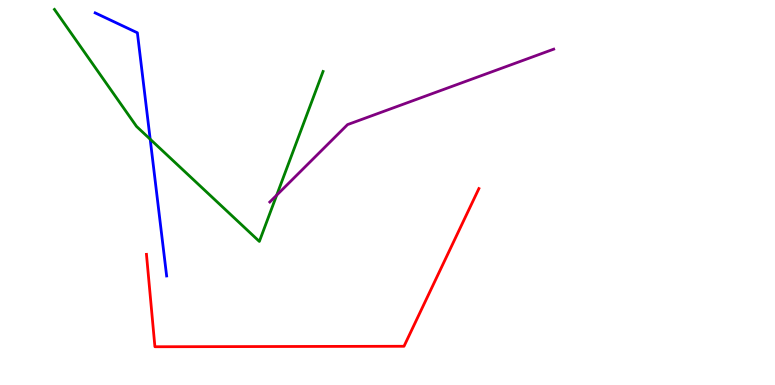[{'lines': ['blue', 'red'], 'intersections': []}, {'lines': ['green', 'red'], 'intersections': []}, {'lines': ['purple', 'red'], 'intersections': []}, {'lines': ['blue', 'green'], 'intersections': [{'x': 1.94, 'y': 6.38}]}, {'lines': ['blue', 'purple'], 'intersections': []}, {'lines': ['green', 'purple'], 'intersections': [{'x': 3.57, 'y': 4.93}]}]